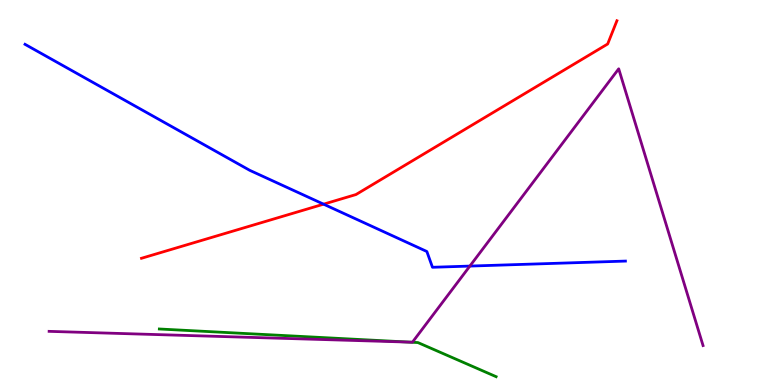[{'lines': ['blue', 'red'], 'intersections': [{'x': 4.18, 'y': 4.7}]}, {'lines': ['green', 'red'], 'intersections': []}, {'lines': ['purple', 'red'], 'intersections': []}, {'lines': ['blue', 'green'], 'intersections': []}, {'lines': ['blue', 'purple'], 'intersections': [{'x': 6.06, 'y': 3.09}]}, {'lines': ['green', 'purple'], 'intersections': [{'x': 5.29, 'y': 1.11}]}]